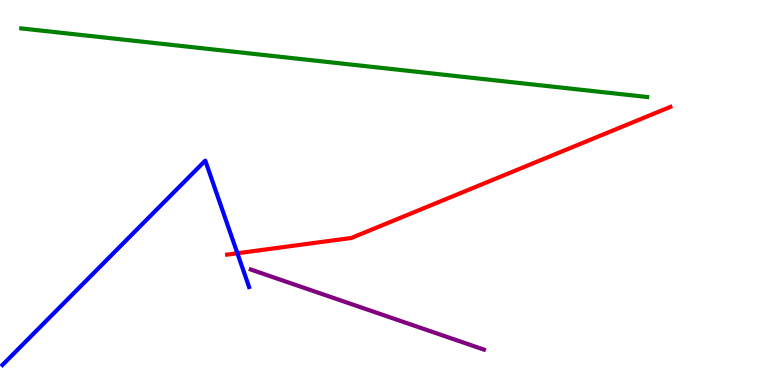[{'lines': ['blue', 'red'], 'intersections': [{'x': 3.06, 'y': 3.42}]}, {'lines': ['green', 'red'], 'intersections': []}, {'lines': ['purple', 'red'], 'intersections': []}, {'lines': ['blue', 'green'], 'intersections': []}, {'lines': ['blue', 'purple'], 'intersections': []}, {'lines': ['green', 'purple'], 'intersections': []}]